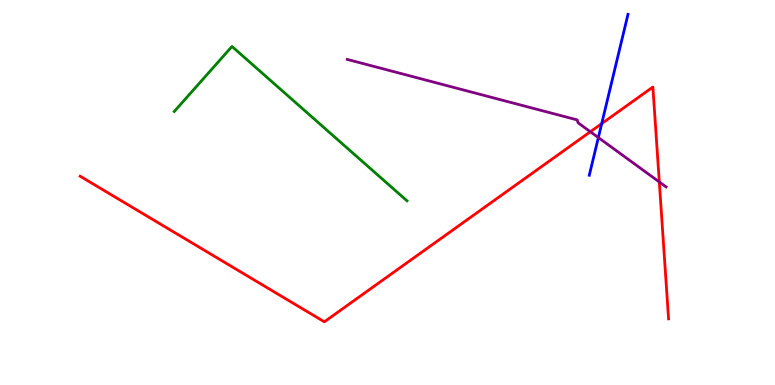[{'lines': ['blue', 'red'], 'intersections': [{'x': 7.76, 'y': 6.79}]}, {'lines': ['green', 'red'], 'intersections': []}, {'lines': ['purple', 'red'], 'intersections': [{'x': 7.62, 'y': 6.58}, {'x': 8.51, 'y': 5.27}]}, {'lines': ['blue', 'green'], 'intersections': []}, {'lines': ['blue', 'purple'], 'intersections': [{'x': 7.72, 'y': 6.43}]}, {'lines': ['green', 'purple'], 'intersections': []}]